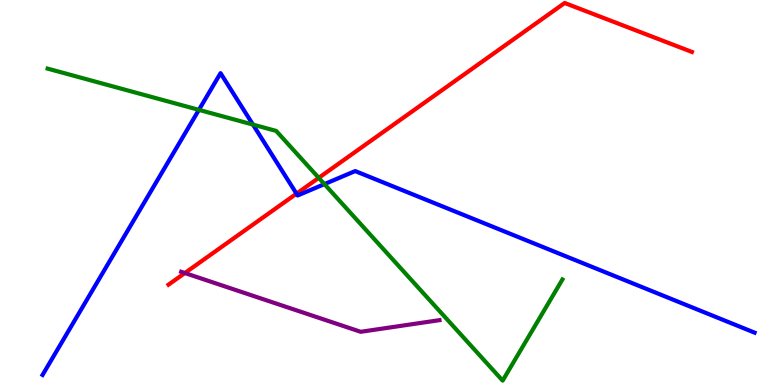[{'lines': ['blue', 'red'], 'intersections': [{'x': 3.83, 'y': 4.97}]}, {'lines': ['green', 'red'], 'intersections': [{'x': 4.11, 'y': 5.38}]}, {'lines': ['purple', 'red'], 'intersections': [{'x': 2.39, 'y': 2.91}]}, {'lines': ['blue', 'green'], 'intersections': [{'x': 2.57, 'y': 7.15}, {'x': 3.26, 'y': 6.76}, {'x': 4.19, 'y': 5.22}]}, {'lines': ['blue', 'purple'], 'intersections': []}, {'lines': ['green', 'purple'], 'intersections': []}]